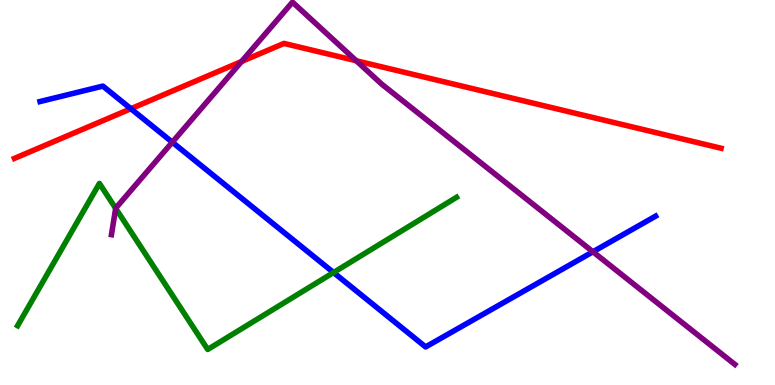[{'lines': ['blue', 'red'], 'intersections': [{'x': 1.69, 'y': 7.18}]}, {'lines': ['green', 'red'], 'intersections': []}, {'lines': ['purple', 'red'], 'intersections': [{'x': 3.12, 'y': 8.4}, {'x': 4.6, 'y': 8.42}]}, {'lines': ['blue', 'green'], 'intersections': [{'x': 4.3, 'y': 2.92}]}, {'lines': ['blue', 'purple'], 'intersections': [{'x': 2.22, 'y': 6.31}, {'x': 7.65, 'y': 3.46}]}, {'lines': ['green', 'purple'], 'intersections': [{'x': 1.49, 'y': 4.59}]}]